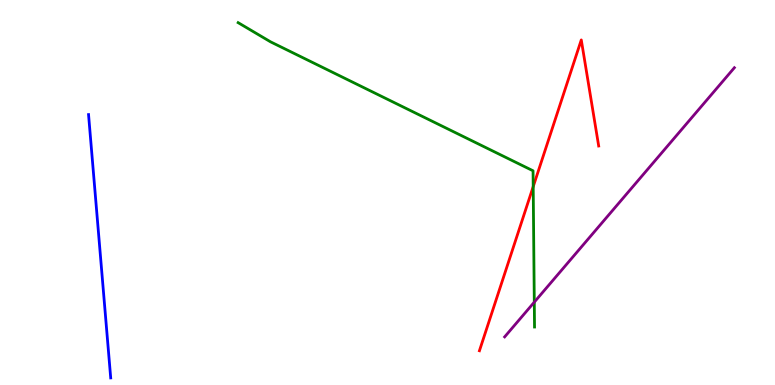[{'lines': ['blue', 'red'], 'intersections': []}, {'lines': ['green', 'red'], 'intersections': [{'x': 6.88, 'y': 5.15}]}, {'lines': ['purple', 'red'], 'intersections': []}, {'lines': ['blue', 'green'], 'intersections': []}, {'lines': ['blue', 'purple'], 'intersections': []}, {'lines': ['green', 'purple'], 'intersections': [{'x': 6.89, 'y': 2.15}]}]